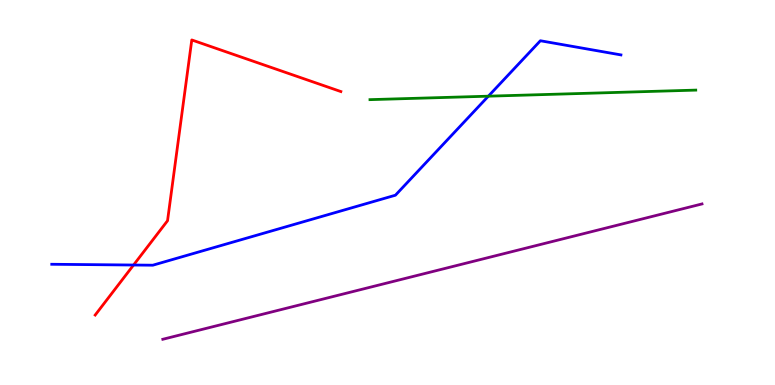[{'lines': ['blue', 'red'], 'intersections': [{'x': 1.72, 'y': 3.12}]}, {'lines': ['green', 'red'], 'intersections': []}, {'lines': ['purple', 'red'], 'intersections': []}, {'lines': ['blue', 'green'], 'intersections': [{'x': 6.3, 'y': 7.5}]}, {'lines': ['blue', 'purple'], 'intersections': []}, {'lines': ['green', 'purple'], 'intersections': []}]